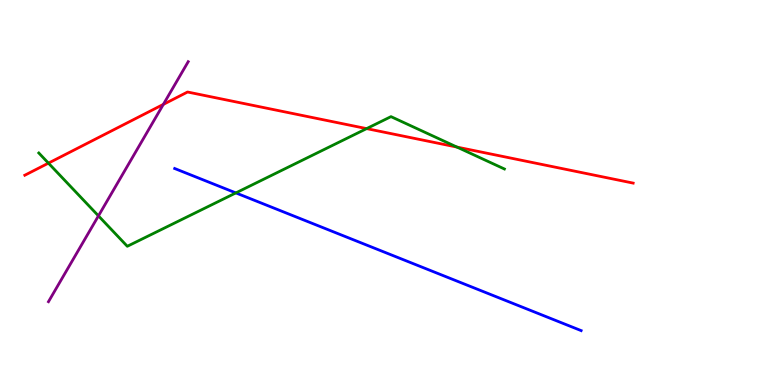[{'lines': ['blue', 'red'], 'intersections': []}, {'lines': ['green', 'red'], 'intersections': [{'x': 0.625, 'y': 5.76}, {'x': 4.73, 'y': 6.66}, {'x': 5.9, 'y': 6.18}]}, {'lines': ['purple', 'red'], 'intersections': [{'x': 2.11, 'y': 7.29}]}, {'lines': ['blue', 'green'], 'intersections': [{'x': 3.04, 'y': 4.99}]}, {'lines': ['blue', 'purple'], 'intersections': []}, {'lines': ['green', 'purple'], 'intersections': [{'x': 1.27, 'y': 4.39}]}]